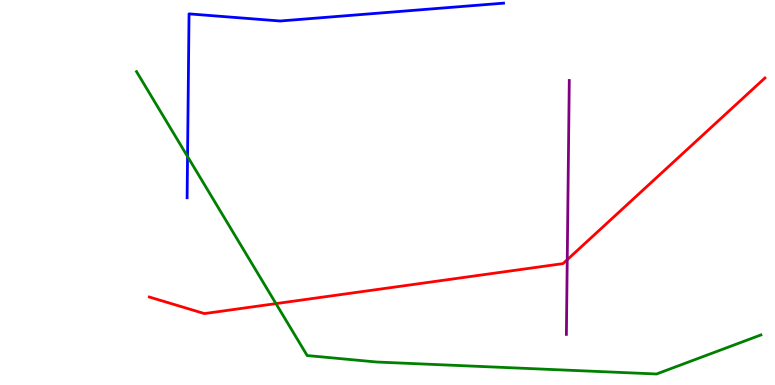[{'lines': ['blue', 'red'], 'intersections': []}, {'lines': ['green', 'red'], 'intersections': [{'x': 3.56, 'y': 2.11}]}, {'lines': ['purple', 'red'], 'intersections': [{'x': 7.32, 'y': 3.25}]}, {'lines': ['blue', 'green'], 'intersections': [{'x': 2.42, 'y': 5.93}]}, {'lines': ['blue', 'purple'], 'intersections': []}, {'lines': ['green', 'purple'], 'intersections': []}]